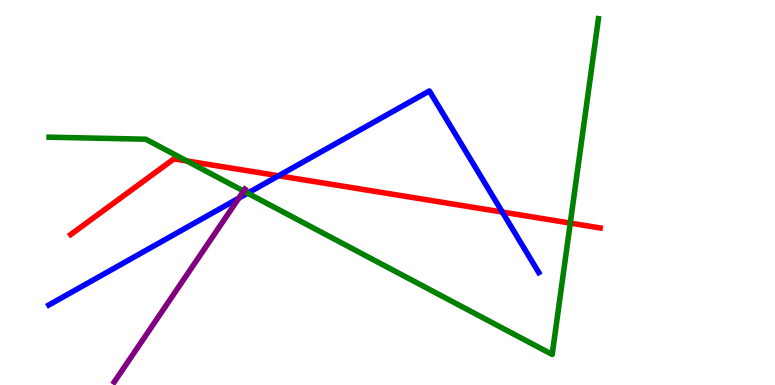[{'lines': ['blue', 'red'], 'intersections': [{'x': 3.59, 'y': 5.43}, {'x': 6.48, 'y': 4.49}]}, {'lines': ['green', 'red'], 'intersections': [{'x': 2.41, 'y': 5.82}, {'x': 7.36, 'y': 4.21}]}, {'lines': ['purple', 'red'], 'intersections': []}, {'lines': ['blue', 'green'], 'intersections': [{'x': 3.2, 'y': 4.98}]}, {'lines': ['blue', 'purple'], 'intersections': [{'x': 3.08, 'y': 4.85}]}, {'lines': ['green', 'purple'], 'intersections': [{'x': 3.14, 'y': 5.04}]}]